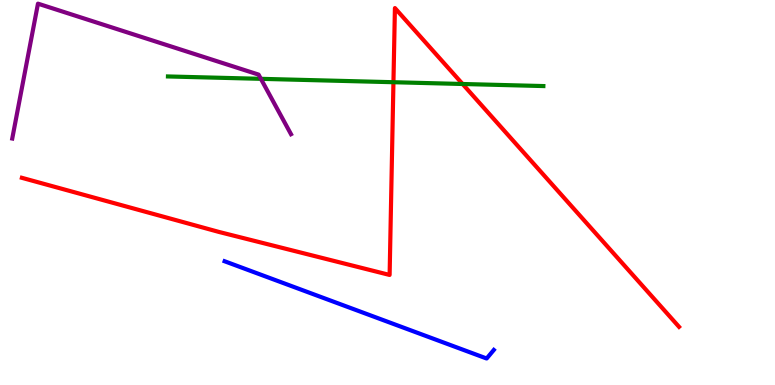[{'lines': ['blue', 'red'], 'intersections': []}, {'lines': ['green', 'red'], 'intersections': [{'x': 5.08, 'y': 7.86}, {'x': 5.97, 'y': 7.82}]}, {'lines': ['purple', 'red'], 'intersections': []}, {'lines': ['blue', 'green'], 'intersections': []}, {'lines': ['blue', 'purple'], 'intersections': []}, {'lines': ['green', 'purple'], 'intersections': [{'x': 3.37, 'y': 7.95}]}]